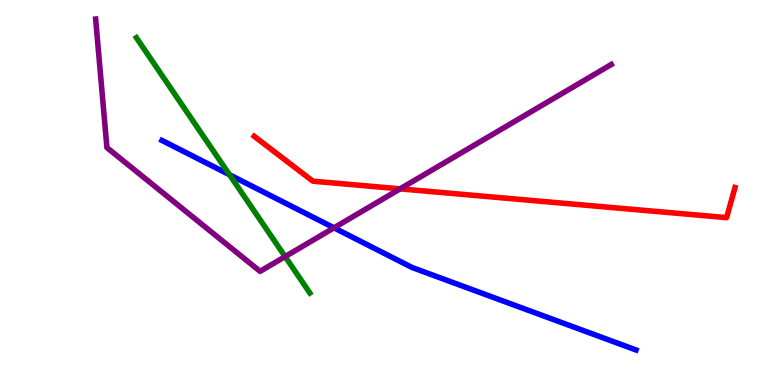[{'lines': ['blue', 'red'], 'intersections': []}, {'lines': ['green', 'red'], 'intersections': []}, {'lines': ['purple', 'red'], 'intersections': [{'x': 5.16, 'y': 5.09}]}, {'lines': ['blue', 'green'], 'intersections': [{'x': 2.96, 'y': 5.46}]}, {'lines': ['blue', 'purple'], 'intersections': [{'x': 4.31, 'y': 4.08}]}, {'lines': ['green', 'purple'], 'intersections': [{'x': 3.68, 'y': 3.34}]}]